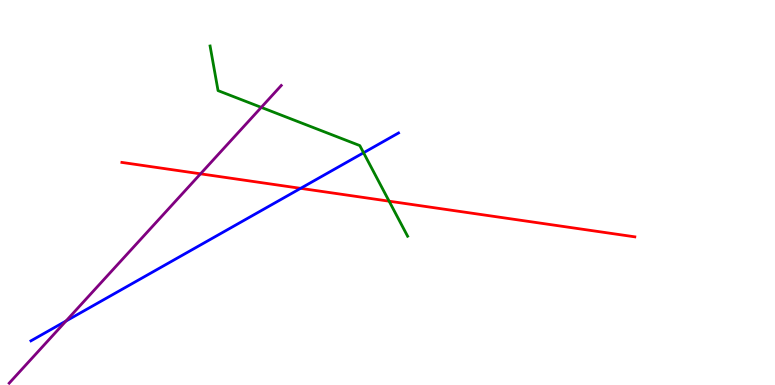[{'lines': ['blue', 'red'], 'intersections': [{'x': 3.88, 'y': 5.11}]}, {'lines': ['green', 'red'], 'intersections': [{'x': 5.02, 'y': 4.77}]}, {'lines': ['purple', 'red'], 'intersections': [{'x': 2.59, 'y': 5.49}]}, {'lines': ['blue', 'green'], 'intersections': [{'x': 4.69, 'y': 6.03}]}, {'lines': ['blue', 'purple'], 'intersections': [{'x': 0.851, 'y': 1.66}]}, {'lines': ['green', 'purple'], 'intersections': [{'x': 3.37, 'y': 7.21}]}]